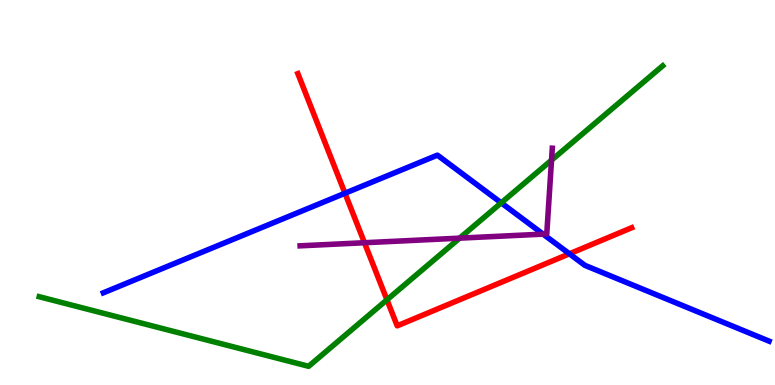[{'lines': ['blue', 'red'], 'intersections': [{'x': 4.45, 'y': 4.98}, {'x': 7.35, 'y': 3.41}]}, {'lines': ['green', 'red'], 'intersections': [{'x': 4.99, 'y': 2.21}]}, {'lines': ['purple', 'red'], 'intersections': [{'x': 4.7, 'y': 3.7}]}, {'lines': ['blue', 'green'], 'intersections': [{'x': 6.47, 'y': 4.73}]}, {'lines': ['blue', 'purple'], 'intersections': [{'x': 7.01, 'y': 3.92}]}, {'lines': ['green', 'purple'], 'intersections': [{'x': 5.93, 'y': 3.81}, {'x': 7.12, 'y': 5.84}]}]